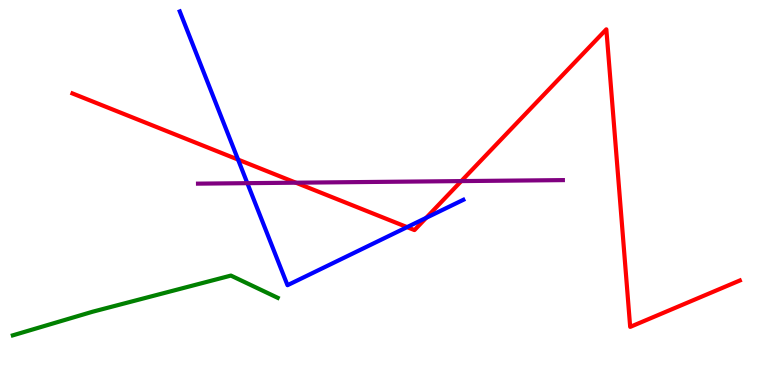[{'lines': ['blue', 'red'], 'intersections': [{'x': 3.07, 'y': 5.85}, {'x': 5.25, 'y': 4.1}, {'x': 5.5, 'y': 4.34}]}, {'lines': ['green', 'red'], 'intersections': []}, {'lines': ['purple', 'red'], 'intersections': [{'x': 3.82, 'y': 5.25}, {'x': 5.95, 'y': 5.3}]}, {'lines': ['blue', 'green'], 'intersections': []}, {'lines': ['blue', 'purple'], 'intersections': [{'x': 3.19, 'y': 5.24}]}, {'lines': ['green', 'purple'], 'intersections': []}]